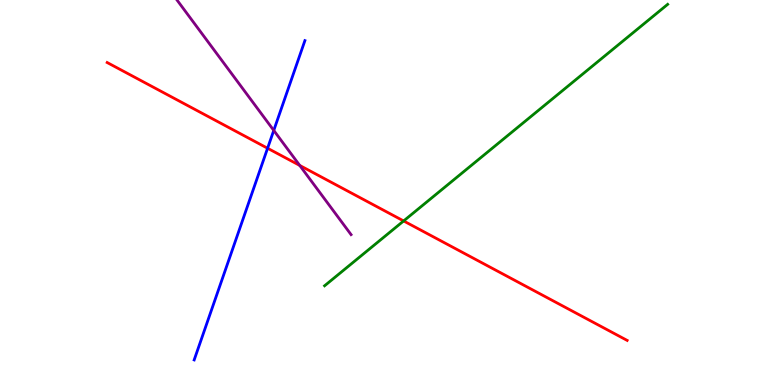[{'lines': ['blue', 'red'], 'intersections': [{'x': 3.45, 'y': 6.15}]}, {'lines': ['green', 'red'], 'intersections': [{'x': 5.21, 'y': 4.26}]}, {'lines': ['purple', 'red'], 'intersections': [{'x': 3.87, 'y': 5.7}]}, {'lines': ['blue', 'green'], 'intersections': []}, {'lines': ['blue', 'purple'], 'intersections': [{'x': 3.53, 'y': 6.61}]}, {'lines': ['green', 'purple'], 'intersections': []}]